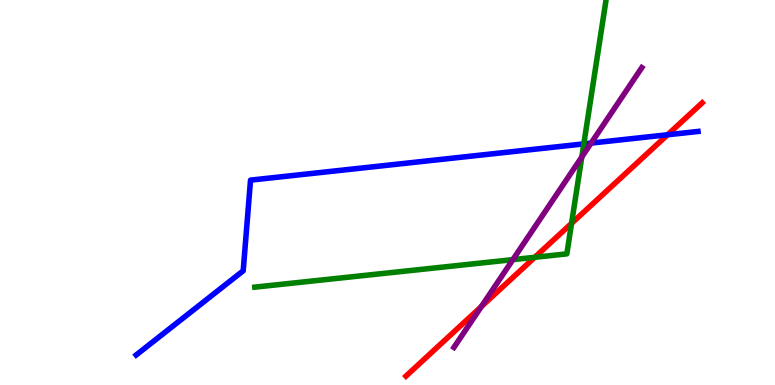[{'lines': ['blue', 'red'], 'intersections': [{'x': 8.61, 'y': 6.5}]}, {'lines': ['green', 'red'], 'intersections': [{'x': 6.9, 'y': 3.32}, {'x': 7.37, 'y': 4.2}]}, {'lines': ['purple', 'red'], 'intersections': [{'x': 6.21, 'y': 2.04}]}, {'lines': ['blue', 'green'], 'intersections': [{'x': 7.53, 'y': 6.26}]}, {'lines': ['blue', 'purple'], 'intersections': [{'x': 7.63, 'y': 6.28}]}, {'lines': ['green', 'purple'], 'intersections': [{'x': 6.62, 'y': 3.26}, {'x': 7.51, 'y': 5.92}]}]